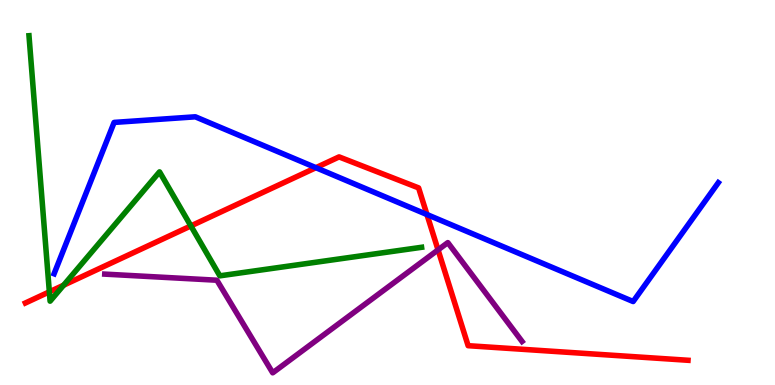[{'lines': ['blue', 'red'], 'intersections': [{'x': 4.08, 'y': 5.64}, {'x': 5.51, 'y': 4.43}]}, {'lines': ['green', 'red'], 'intersections': [{'x': 0.637, 'y': 2.42}, {'x': 0.821, 'y': 2.59}, {'x': 2.46, 'y': 4.13}]}, {'lines': ['purple', 'red'], 'intersections': [{'x': 5.65, 'y': 3.51}]}, {'lines': ['blue', 'green'], 'intersections': []}, {'lines': ['blue', 'purple'], 'intersections': []}, {'lines': ['green', 'purple'], 'intersections': []}]